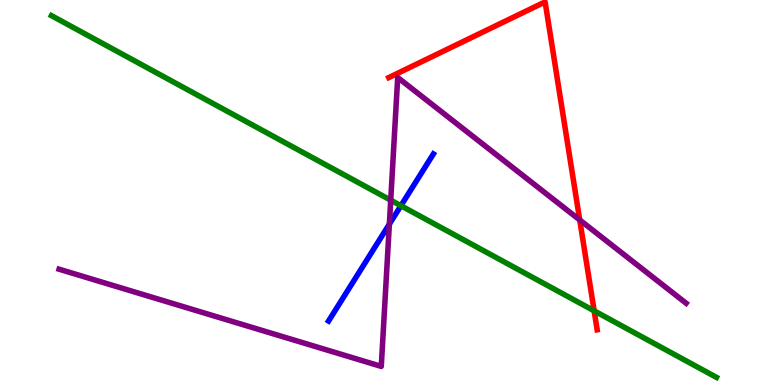[{'lines': ['blue', 'red'], 'intersections': []}, {'lines': ['green', 'red'], 'intersections': [{'x': 7.67, 'y': 1.93}]}, {'lines': ['purple', 'red'], 'intersections': [{'x': 7.48, 'y': 4.29}]}, {'lines': ['blue', 'green'], 'intersections': [{'x': 5.17, 'y': 4.66}]}, {'lines': ['blue', 'purple'], 'intersections': [{'x': 5.02, 'y': 4.18}]}, {'lines': ['green', 'purple'], 'intersections': [{'x': 5.04, 'y': 4.8}]}]